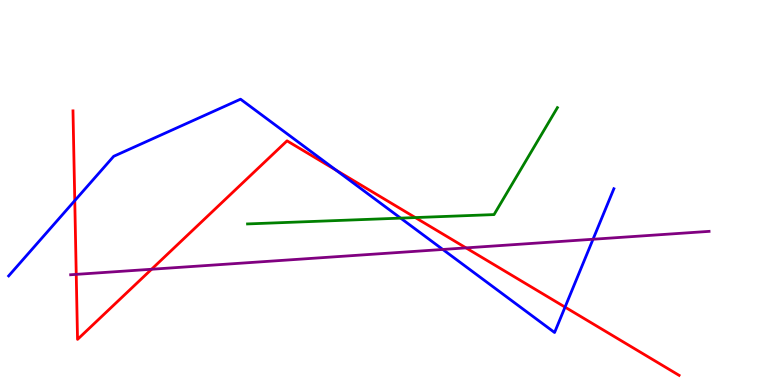[{'lines': ['blue', 'red'], 'intersections': [{'x': 0.965, 'y': 4.79}, {'x': 4.34, 'y': 5.58}, {'x': 7.29, 'y': 2.02}]}, {'lines': ['green', 'red'], 'intersections': [{'x': 5.36, 'y': 4.35}]}, {'lines': ['purple', 'red'], 'intersections': [{'x': 0.984, 'y': 2.87}, {'x': 1.96, 'y': 3.01}, {'x': 6.01, 'y': 3.56}]}, {'lines': ['blue', 'green'], 'intersections': [{'x': 5.17, 'y': 4.33}]}, {'lines': ['blue', 'purple'], 'intersections': [{'x': 5.71, 'y': 3.52}, {'x': 7.65, 'y': 3.79}]}, {'lines': ['green', 'purple'], 'intersections': []}]